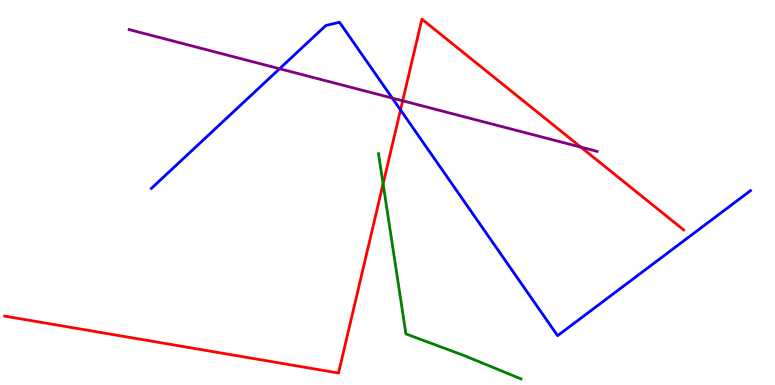[{'lines': ['blue', 'red'], 'intersections': [{'x': 5.17, 'y': 7.14}]}, {'lines': ['green', 'red'], 'intersections': [{'x': 4.94, 'y': 5.23}]}, {'lines': ['purple', 'red'], 'intersections': [{'x': 5.2, 'y': 7.38}, {'x': 7.5, 'y': 6.18}]}, {'lines': ['blue', 'green'], 'intersections': []}, {'lines': ['blue', 'purple'], 'intersections': [{'x': 3.61, 'y': 8.21}, {'x': 5.06, 'y': 7.45}]}, {'lines': ['green', 'purple'], 'intersections': []}]